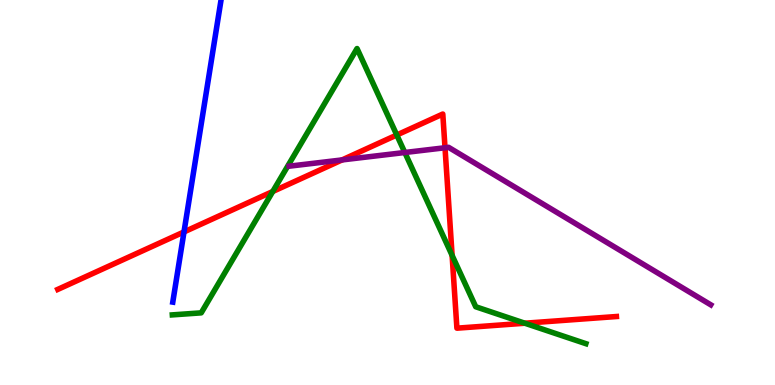[{'lines': ['blue', 'red'], 'intersections': [{'x': 2.37, 'y': 3.98}]}, {'lines': ['green', 'red'], 'intersections': [{'x': 3.52, 'y': 5.03}, {'x': 5.12, 'y': 6.49}, {'x': 5.83, 'y': 3.37}, {'x': 6.77, 'y': 1.6}]}, {'lines': ['purple', 'red'], 'intersections': [{'x': 4.41, 'y': 5.85}, {'x': 5.74, 'y': 6.16}]}, {'lines': ['blue', 'green'], 'intersections': []}, {'lines': ['blue', 'purple'], 'intersections': []}, {'lines': ['green', 'purple'], 'intersections': [{'x': 5.22, 'y': 6.04}]}]